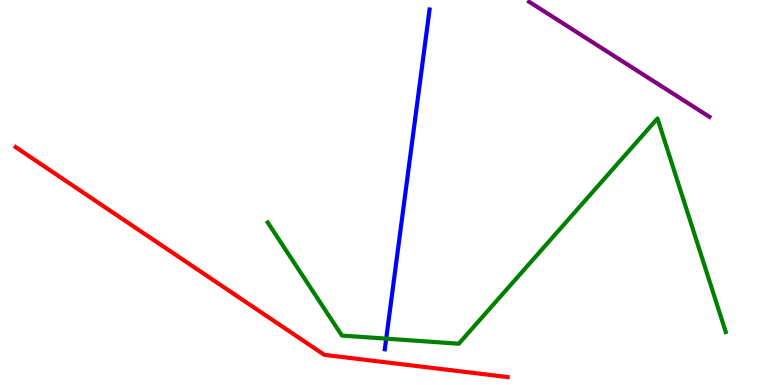[{'lines': ['blue', 'red'], 'intersections': []}, {'lines': ['green', 'red'], 'intersections': []}, {'lines': ['purple', 'red'], 'intersections': []}, {'lines': ['blue', 'green'], 'intersections': [{'x': 4.98, 'y': 1.2}]}, {'lines': ['blue', 'purple'], 'intersections': []}, {'lines': ['green', 'purple'], 'intersections': []}]